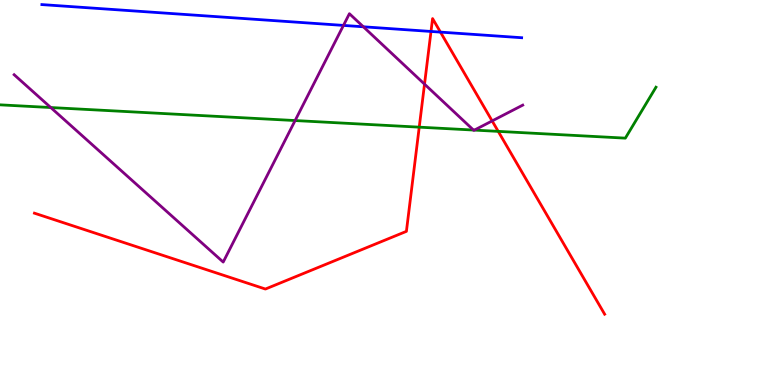[{'lines': ['blue', 'red'], 'intersections': [{'x': 5.56, 'y': 9.18}, {'x': 5.68, 'y': 9.17}]}, {'lines': ['green', 'red'], 'intersections': [{'x': 5.41, 'y': 6.7}, {'x': 6.43, 'y': 6.59}]}, {'lines': ['purple', 'red'], 'intersections': [{'x': 5.48, 'y': 7.81}, {'x': 6.35, 'y': 6.86}]}, {'lines': ['blue', 'green'], 'intersections': []}, {'lines': ['blue', 'purple'], 'intersections': [{'x': 4.43, 'y': 9.34}, {'x': 4.69, 'y': 9.3}]}, {'lines': ['green', 'purple'], 'intersections': [{'x': 0.655, 'y': 7.21}, {'x': 3.81, 'y': 6.87}, {'x': 6.11, 'y': 6.62}, {'x': 6.12, 'y': 6.62}]}]